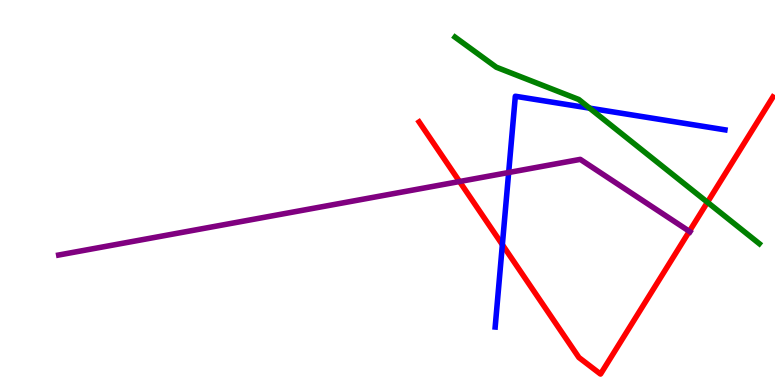[{'lines': ['blue', 'red'], 'intersections': [{'x': 6.48, 'y': 3.64}]}, {'lines': ['green', 'red'], 'intersections': [{'x': 9.13, 'y': 4.75}]}, {'lines': ['purple', 'red'], 'intersections': [{'x': 5.93, 'y': 5.29}, {'x': 8.89, 'y': 3.99}]}, {'lines': ['blue', 'green'], 'intersections': [{'x': 7.61, 'y': 7.19}]}, {'lines': ['blue', 'purple'], 'intersections': [{'x': 6.56, 'y': 5.52}]}, {'lines': ['green', 'purple'], 'intersections': []}]